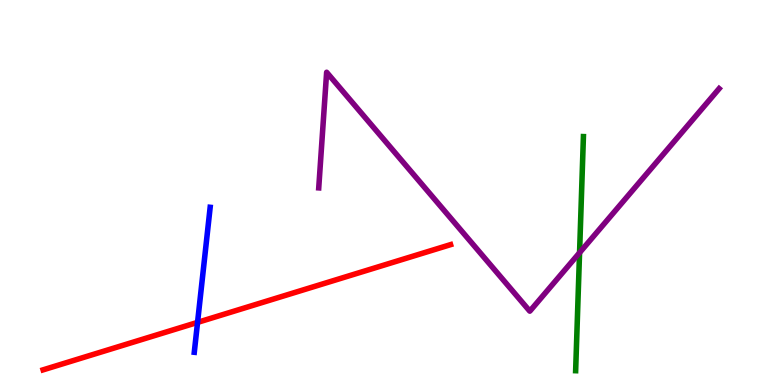[{'lines': ['blue', 'red'], 'intersections': [{'x': 2.55, 'y': 1.63}]}, {'lines': ['green', 'red'], 'intersections': []}, {'lines': ['purple', 'red'], 'intersections': []}, {'lines': ['blue', 'green'], 'intersections': []}, {'lines': ['blue', 'purple'], 'intersections': []}, {'lines': ['green', 'purple'], 'intersections': [{'x': 7.48, 'y': 3.44}]}]